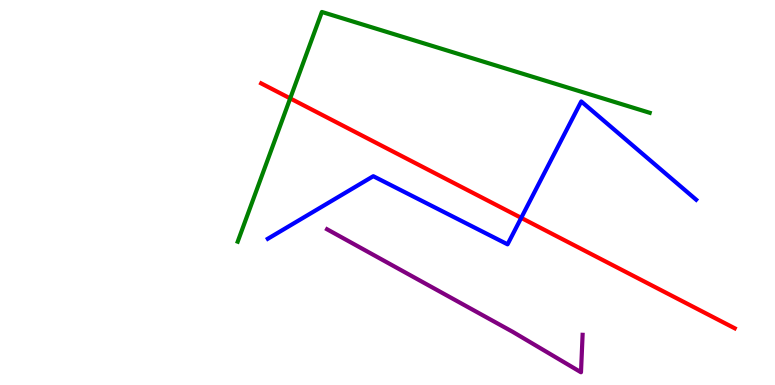[{'lines': ['blue', 'red'], 'intersections': [{'x': 6.73, 'y': 4.34}]}, {'lines': ['green', 'red'], 'intersections': [{'x': 3.74, 'y': 7.44}]}, {'lines': ['purple', 'red'], 'intersections': []}, {'lines': ['blue', 'green'], 'intersections': []}, {'lines': ['blue', 'purple'], 'intersections': []}, {'lines': ['green', 'purple'], 'intersections': []}]